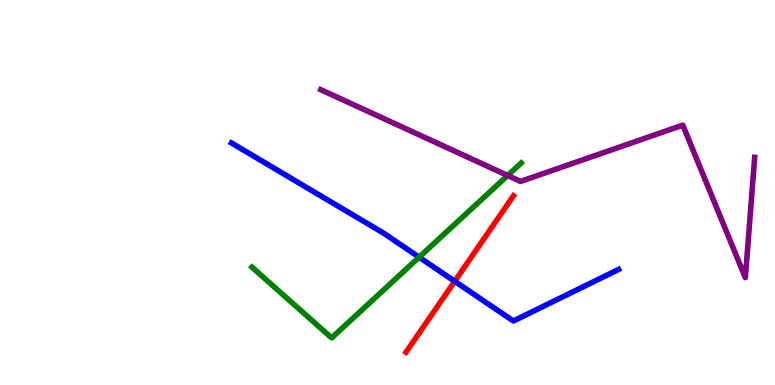[{'lines': ['blue', 'red'], 'intersections': [{'x': 5.87, 'y': 2.69}]}, {'lines': ['green', 'red'], 'intersections': []}, {'lines': ['purple', 'red'], 'intersections': []}, {'lines': ['blue', 'green'], 'intersections': [{'x': 5.41, 'y': 3.32}]}, {'lines': ['blue', 'purple'], 'intersections': []}, {'lines': ['green', 'purple'], 'intersections': [{'x': 6.55, 'y': 5.44}]}]